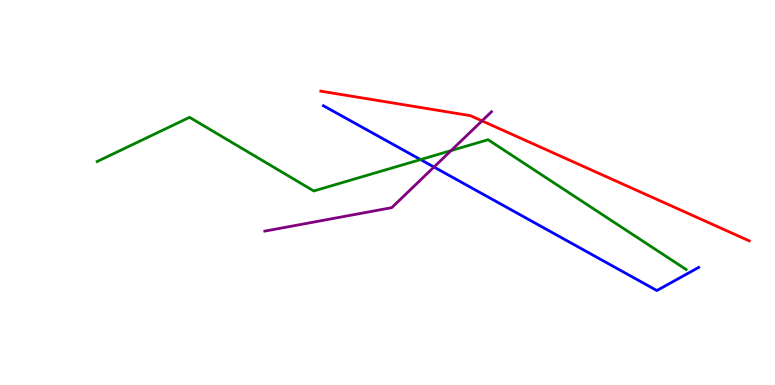[{'lines': ['blue', 'red'], 'intersections': []}, {'lines': ['green', 'red'], 'intersections': []}, {'lines': ['purple', 'red'], 'intersections': [{'x': 6.22, 'y': 6.86}]}, {'lines': ['blue', 'green'], 'intersections': [{'x': 5.43, 'y': 5.86}]}, {'lines': ['blue', 'purple'], 'intersections': [{'x': 5.6, 'y': 5.66}]}, {'lines': ['green', 'purple'], 'intersections': [{'x': 5.82, 'y': 6.09}]}]